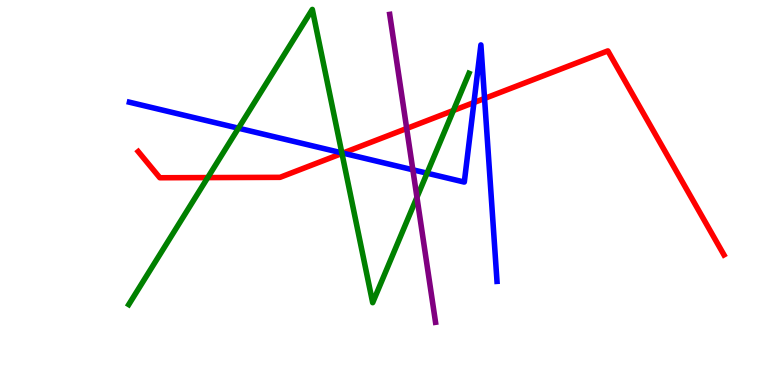[{'lines': ['blue', 'red'], 'intersections': [{'x': 4.42, 'y': 6.02}, {'x': 6.12, 'y': 7.34}, {'x': 6.25, 'y': 7.44}]}, {'lines': ['green', 'red'], 'intersections': [{'x': 2.68, 'y': 5.39}, {'x': 4.41, 'y': 6.01}, {'x': 5.85, 'y': 7.13}]}, {'lines': ['purple', 'red'], 'intersections': [{'x': 5.25, 'y': 6.66}]}, {'lines': ['blue', 'green'], 'intersections': [{'x': 3.08, 'y': 6.67}, {'x': 4.41, 'y': 6.03}, {'x': 5.51, 'y': 5.5}]}, {'lines': ['blue', 'purple'], 'intersections': [{'x': 5.33, 'y': 5.59}]}, {'lines': ['green', 'purple'], 'intersections': [{'x': 5.38, 'y': 4.88}]}]